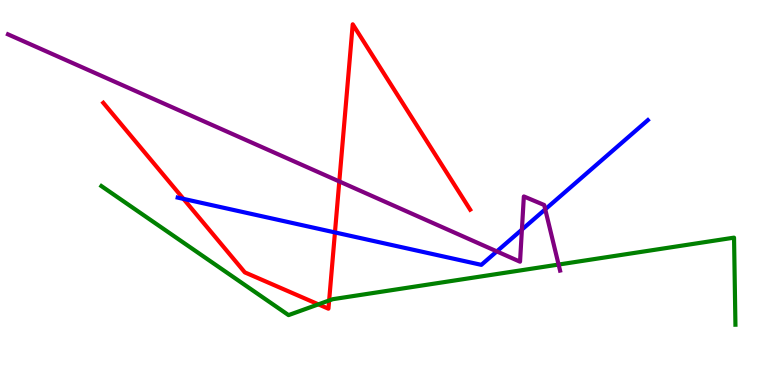[{'lines': ['blue', 'red'], 'intersections': [{'x': 2.37, 'y': 4.83}, {'x': 4.32, 'y': 3.96}]}, {'lines': ['green', 'red'], 'intersections': [{'x': 4.11, 'y': 2.09}, {'x': 4.25, 'y': 2.2}]}, {'lines': ['purple', 'red'], 'intersections': [{'x': 4.38, 'y': 5.29}]}, {'lines': ['blue', 'green'], 'intersections': []}, {'lines': ['blue', 'purple'], 'intersections': [{'x': 6.41, 'y': 3.47}, {'x': 6.73, 'y': 4.04}, {'x': 7.04, 'y': 4.56}]}, {'lines': ['green', 'purple'], 'intersections': [{'x': 7.21, 'y': 3.13}]}]